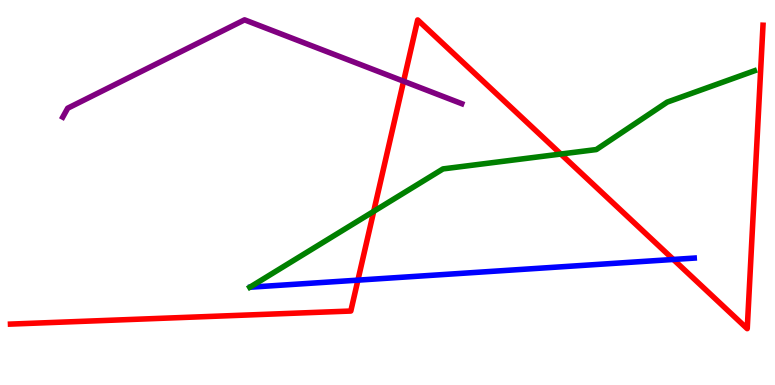[{'lines': ['blue', 'red'], 'intersections': [{'x': 4.62, 'y': 2.72}, {'x': 8.69, 'y': 3.26}]}, {'lines': ['green', 'red'], 'intersections': [{'x': 4.82, 'y': 4.51}, {'x': 7.24, 'y': 6.0}]}, {'lines': ['purple', 'red'], 'intersections': [{'x': 5.21, 'y': 7.89}]}, {'lines': ['blue', 'green'], 'intersections': []}, {'lines': ['blue', 'purple'], 'intersections': []}, {'lines': ['green', 'purple'], 'intersections': []}]